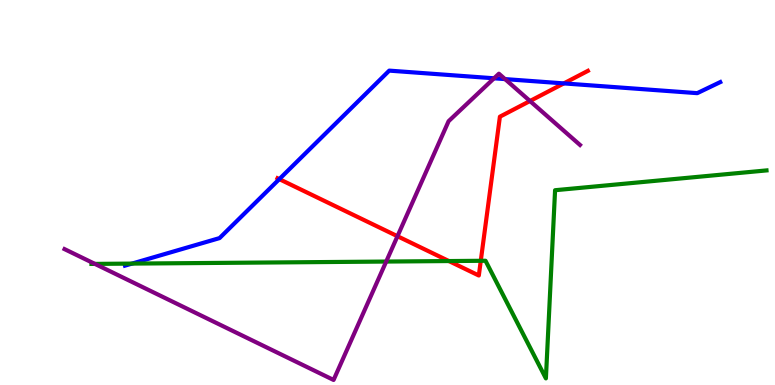[{'lines': ['blue', 'red'], 'intersections': [{'x': 3.6, 'y': 5.35}, {'x': 7.28, 'y': 7.83}]}, {'lines': ['green', 'red'], 'intersections': [{'x': 5.79, 'y': 3.22}, {'x': 6.2, 'y': 3.23}]}, {'lines': ['purple', 'red'], 'intersections': [{'x': 5.13, 'y': 3.86}, {'x': 6.84, 'y': 7.38}]}, {'lines': ['blue', 'green'], 'intersections': [{'x': 1.7, 'y': 3.15}]}, {'lines': ['blue', 'purple'], 'intersections': [{'x': 6.37, 'y': 7.97}, {'x': 6.52, 'y': 7.95}]}, {'lines': ['green', 'purple'], 'intersections': [{'x': 1.22, 'y': 3.15}, {'x': 4.98, 'y': 3.21}]}]